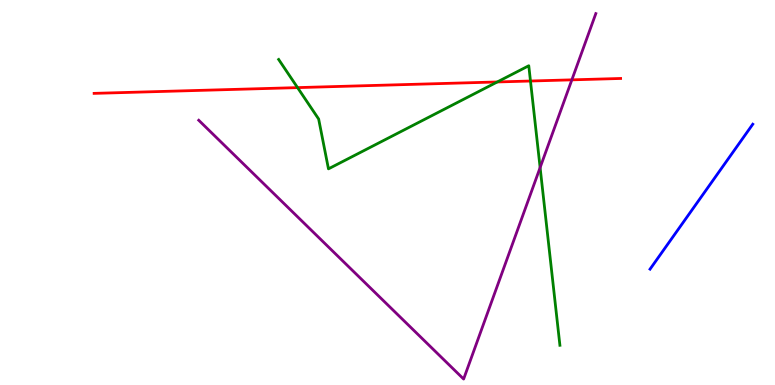[{'lines': ['blue', 'red'], 'intersections': []}, {'lines': ['green', 'red'], 'intersections': [{'x': 3.84, 'y': 7.72}, {'x': 6.42, 'y': 7.87}, {'x': 6.84, 'y': 7.9}]}, {'lines': ['purple', 'red'], 'intersections': [{'x': 7.38, 'y': 7.93}]}, {'lines': ['blue', 'green'], 'intersections': []}, {'lines': ['blue', 'purple'], 'intersections': []}, {'lines': ['green', 'purple'], 'intersections': [{'x': 6.97, 'y': 5.65}]}]